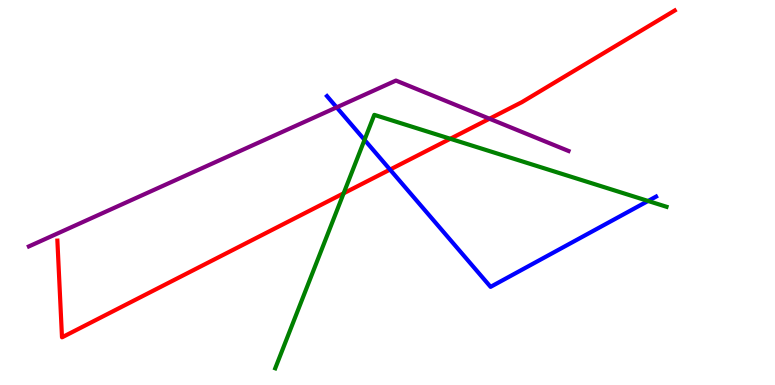[{'lines': ['blue', 'red'], 'intersections': [{'x': 5.03, 'y': 5.59}]}, {'lines': ['green', 'red'], 'intersections': [{'x': 4.43, 'y': 4.98}, {'x': 5.81, 'y': 6.4}]}, {'lines': ['purple', 'red'], 'intersections': [{'x': 6.32, 'y': 6.92}]}, {'lines': ['blue', 'green'], 'intersections': [{'x': 4.7, 'y': 6.37}, {'x': 8.36, 'y': 4.78}]}, {'lines': ['blue', 'purple'], 'intersections': [{'x': 4.34, 'y': 7.21}]}, {'lines': ['green', 'purple'], 'intersections': []}]